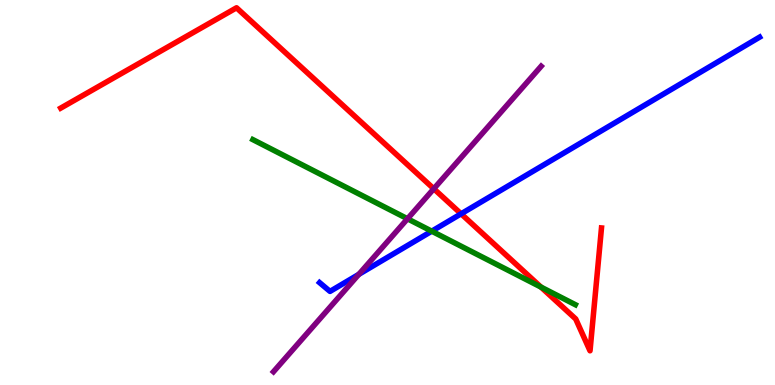[{'lines': ['blue', 'red'], 'intersections': [{'x': 5.95, 'y': 4.45}]}, {'lines': ['green', 'red'], 'intersections': [{'x': 6.98, 'y': 2.54}]}, {'lines': ['purple', 'red'], 'intersections': [{'x': 5.6, 'y': 5.1}]}, {'lines': ['blue', 'green'], 'intersections': [{'x': 5.57, 'y': 4.0}]}, {'lines': ['blue', 'purple'], 'intersections': [{'x': 4.63, 'y': 2.87}]}, {'lines': ['green', 'purple'], 'intersections': [{'x': 5.26, 'y': 4.32}]}]